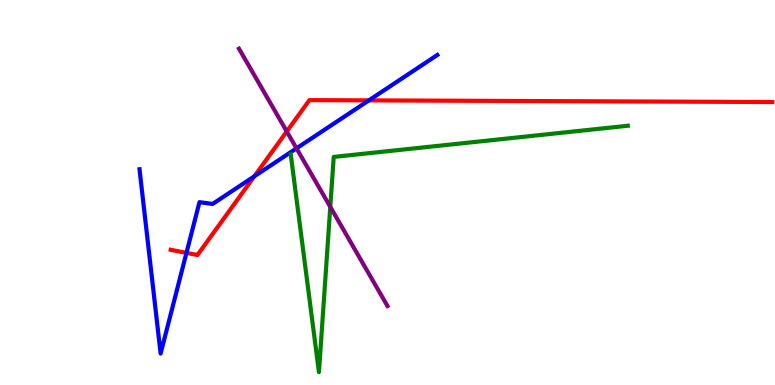[{'lines': ['blue', 'red'], 'intersections': [{'x': 2.41, 'y': 3.43}, {'x': 3.28, 'y': 5.42}, {'x': 4.76, 'y': 7.39}]}, {'lines': ['green', 'red'], 'intersections': []}, {'lines': ['purple', 'red'], 'intersections': [{'x': 3.7, 'y': 6.59}]}, {'lines': ['blue', 'green'], 'intersections': []}, {'lines': ['blue', 'purple'], 'intersections': [{'x': 3.83, 'y': 6.15}]}, {'lines': ['green', 'purple'], 'intersections': [{'x': 4.26, 'y': 4.63}]}]